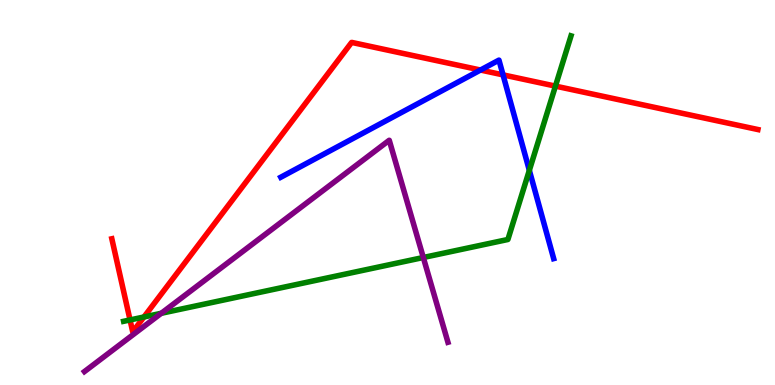[{'lines': ['blue', 'red'], 'intersections': [{'x': 6.2, 'y': 8.18}, {'x': 6.49, 'y': 8.06}]}, {'lines': ['green', 'red'], 'intersections': [{'x': 1.68, 'y': 1.69}, {'x': 1.86, 'y': 1.77}, {'x': 7.17, 'y': 7.76}]}, {'lines': ['purple', 'red'], 'intersections': []}, {'lines': ['blue', 'green'], 'intersections': [{'x': 6.83, 'y': 5.58}]}, {'lines': ['blue', 'purple'], 'intersections': []}, {'lines': ['green', 'purple'], 'intersections': [{'x': 2.08, 'y': 1.86}, {'x': 5.46, 'y': 3.31}]}]